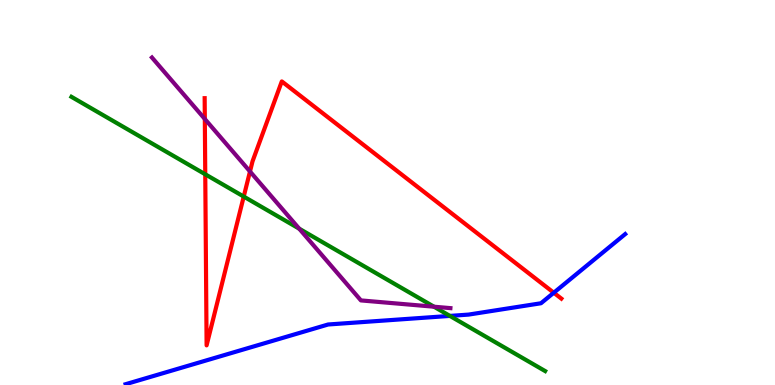[{'lines': ['blue', 'red'], 'intersections': [{'x': 7.15, 'y': 2.4}]}, {'lines': ['green', 'red'], 'intersections': [{'x': 2.65, 'y': 5.47}, {'x': 3.14, 'y': 4.89}]}, {'lines': ['purple', 'red'], 'intersections': [{'x': 2.64, 'y': 6.91}, {'x': 3.23, 'y': 5.55}]}, {'lines': ['blue', 'green'], 'intersections': [{'x': 5.8, 'y': 1.79}]}, {'lines': ['blue', 'purple'], 'intersections': []}, {'lines': ['green', 'purple'], 'intersections': [{'x': 3.86, 'y': 4.06}, {'x': 5.6, 'y': 2.03}]}]